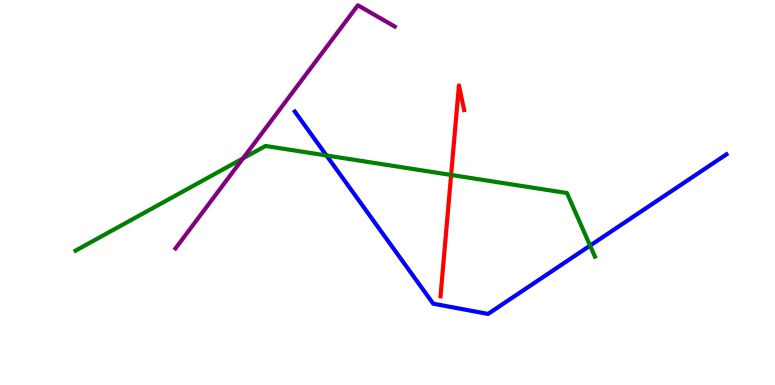[{'lines': ['blue', 'red'], 'intersections': []}, {'lines': ['green', 'red'], 'intersections': [{'x': 5.82, 'y': 5.46}]}, {'lines': ['purple', 'red'], 'intersections': []}, {'lines': ['blue', 'green'], 'intersections': [{'x': 4.21, 'y': 5.96}, {'x': 7.61, 'y': 3.62}]}, {'lines': ['blue', 'purple'], 'intersections': []}, {'lines': ['green', 'purple'], 'intersections': [{'x': 3.14, 'y': 5.89}]}]